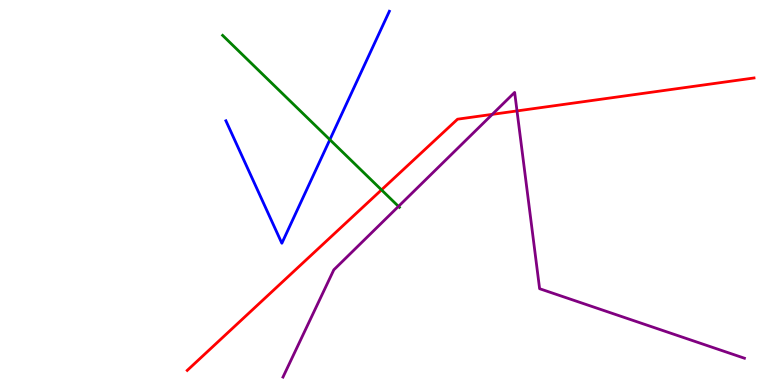[{'lines': ['blue', 'red'], 'intersections': []}, {'lines': ['green', 'red'], 'intersections': [{'x': 4.92, 'y': 5.07}]}, {'lines': ['purple', 'red'], 'intersections': [{'x': 6.35, 'y': 7.03}, {'x': 6.67, 'y': 7.12}]}, {'lines': ['blue', 'green'], 'intersections': [{'x': 4.26, 'y': 6.37}]}, {'lines': ['blue', 'purple'], 'intersections': []}, {'lines': ['green', 'purple'], 'intersections': [{'x': 5.14, 'y': 4.64}]}]